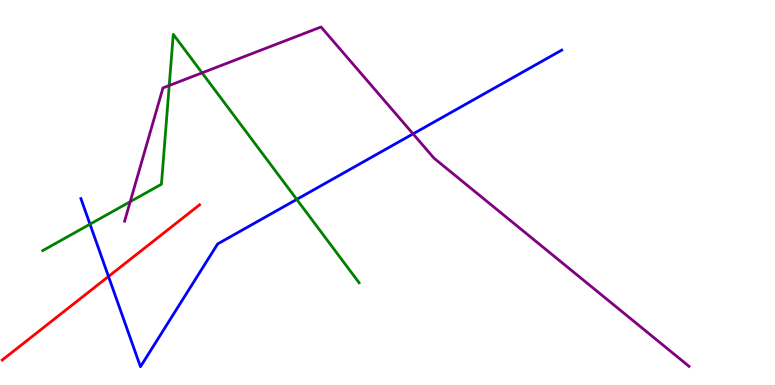[{'lines': ['blue', 'red'], 'intersections': [{'x': 1.4, 'y': 2.82}]}, {'lines': ['green', 'red'], 'intersections': []}, {'lines': ['purple', 'red'], 'intersections': []}, {'lines': ['blue', 'green'], 'intersections': [{'x': 1.16, 'y': 4.18}, {'x': 3.83, 'y': 4.82}]}, {'lines': ['blue', 'purple'], 'intersections': [{'x': 5.33, 'y': 6.52}]}, {'lines': ['green', 'purple'], 'intersections': [{'x': 1.68, 'y': 4.76}, {'x': 2.18, 'y': 7.78}, {'x': 2.61, 'y': 8.11}]}]